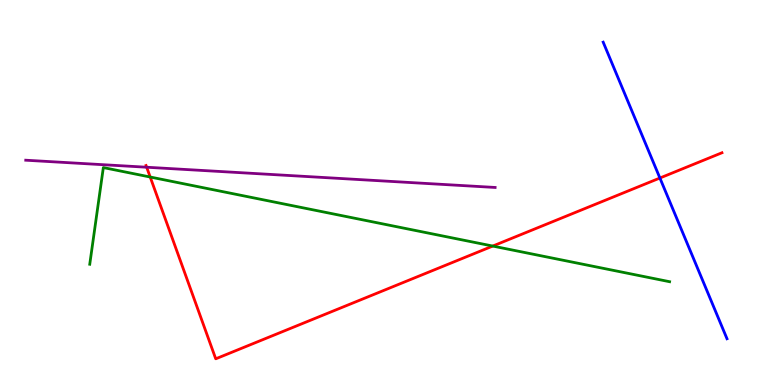[{'lines': ['blue', 'red'], 'intersections': [{'x': 8.51, 'y': 5.38}]}, {'lines': ['green', 'red'], 'intersections': [{'x': 1.94, 'y': 5.4}, {'x': 6.36, 'y': 3.61}]}, {'lines': ['purple', 'red'], 'intersections': [{'x': 1.89, 'y': 5.66}]}, {'lines': ['blue', 'green'], 'intersections': []}, {'lines': ['blue', 'purple'], 'intersections': []}, {'lines': ['green', 'purple'], 'intersections': []}]